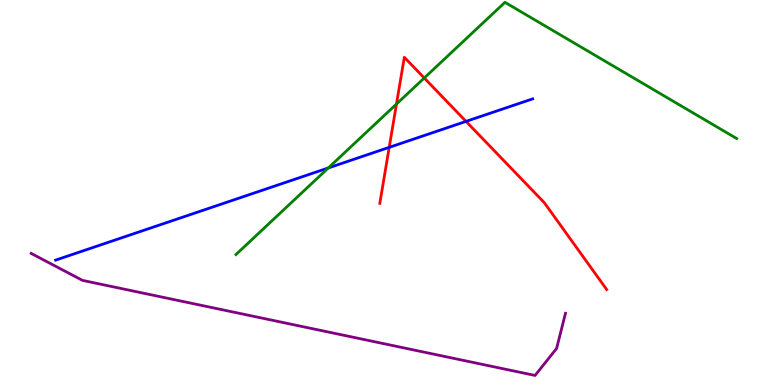[{'lines': ['blue', 'red'], 'intersections': [{'x': 5.02, 'y': 6.17}, {'x': 6.01, 'y': 6.85}]}, {'lines': ['green', 'red'], 'intersections': [{'x': 5.12, 'y': 7.3}, {'x': 5.47, 'y': 7.97}]}, {'lines': ['purple', 'red'], 'intersections': []}, {'lines': ['blue', 'green'], 'intersections': [{'x': 4.24, 'y': 5.64}]}, {'lines': ['blue', 'purple'], 'intersections': []}, {'lines': ['green', 'purple'], 'intersections': []}]